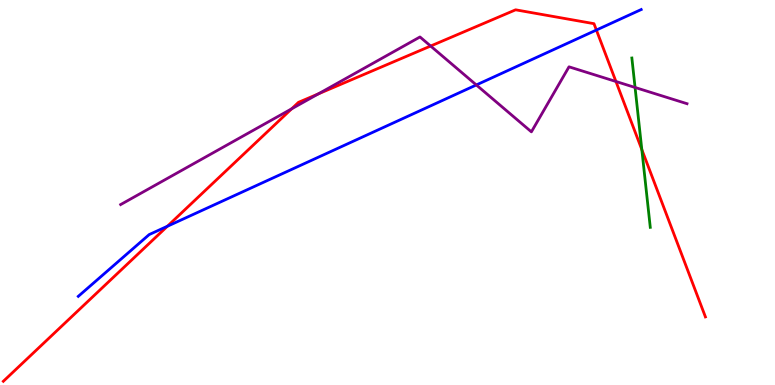[{'lines': ['blue', 'red'], 'intersections': [{'x': 2.16, 'y': 4.12}, {'x': 7.7, 'y': 9.22}]}, {'lines': ['green', 'red'], 'intersections': [{'x': 8.28, 'y': 6.11}]}, {'lines': ['purple', 'red'], 'intersections': [{'x': 3.76, 'y': 7.17}, {'x': 4.11, 'y': 7.56}, {'x': 5.56, 'y': 8.8}, {'x': 7.95, 'y': 7.88}]}, {'lines': ['blue', 'green'], 'intersections': []}, {'lines': ['blue', 'purple'], 'intersections': [{'x': 6.15, 'y': 7.79}]}, {'lines': ['green', 'purple'], 'intersections': [{'x': 8.19, 'y': 7.73}]}]